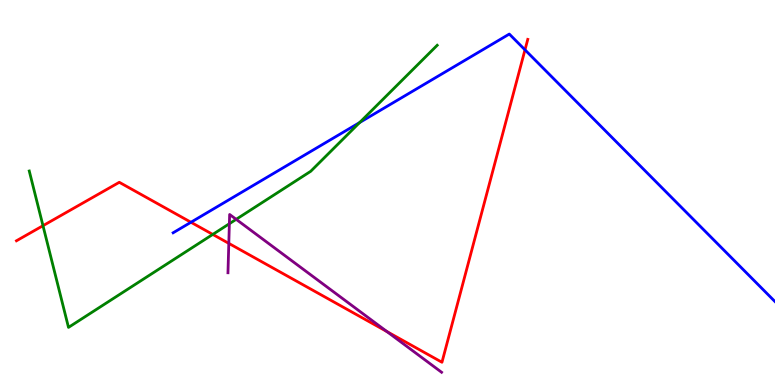[{'lines': ['blue', 'red'], 'intersections': [{'x': 2.46, 'y': 4.23}, {'x': 6.77, 'y': 8.71}]}, {'lines': ['green', 'red'], 'intersections': [{'x': 0.555, 'y': 4.14}, {'x': 2.75, 'y': 3.91}]}, {'lines': ['purple', 'red'], 'intersections': [{'x': 2.95, 'y': 3.68}, {'x': 4.99, 'y': 1.39}]}, {'lines': ['blue', 'green'], 'intersections': [{'x': 4.64, 'y': 6.82}]}, {'lines': ['blue', 'purple'], 'intersections': []}, {'lines': ['green', 'purple'], 'intersections': [{'x': 2.96, 'y': 4.19}, {'x': 3.05, 'y': 4.3}]}]